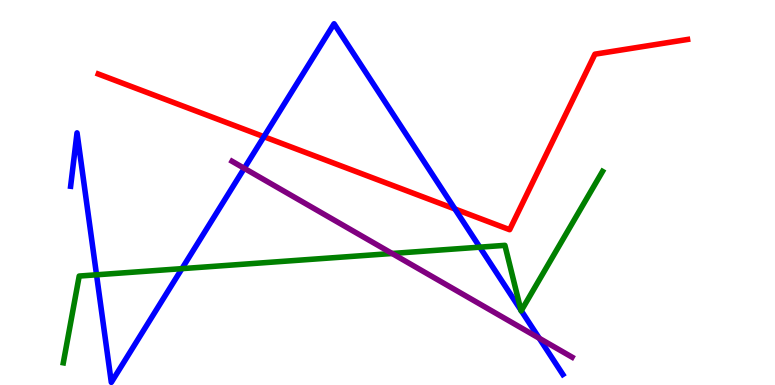[{'lines': ['blue', 'red'], 'intersections': [{'x': 3.41, 'y': 6.45}, {'x': 5.87, 'y': 4.57}]}, {'lines': ['green', 'red'], 'intersections': []}, {'lines': ['purple', 'red'], 'intersections': []}, {'lines': ['blue', 'green'], 'intersections': [{'x': 1.25, 'y': 2.86}, {'x': 2.35, 'y': 3.02}, {'x': 6.19, 'y': 3.58}, {'x': 6.72, 'y': 1.94}, {'x': 6.73, 'y': 1.93}]}, {'lines': ['blue', 'purple'], 'intersections': [{'x': 3.15, 'y': 5.63}, {'x': 6.96, 'y': 1.21}]}, {'lines': ['green', 'purple'], 'intersections': [{'x': 5.06, 'y': 3.42}]}]